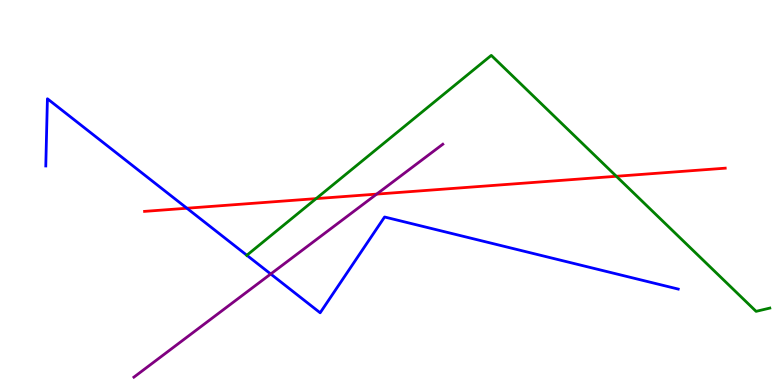[{'lines': ['blue', 'red'], 'intersections': [{'x': 2.41, 'y': 4.59}]}, {'lines': ['green', 'red'], 'intersections': [{'x': 4.08, 'y': 4.84}, {'x': 7.95, 'y': 5.42}]}, {'lines': ['purple', 'red'], 'intersections': [{'x': 4.86, 'y': 4.96}]}, {'lines': ['blue', 'green'], 'intersections': [{'x': 3.19, 'y': 3.37}]}, {'lines': ['blue', 'purple'], 'intersections': [{'x': 3.49, 'y': 2.88}]}, {'lines': ['green', 'purple'], 'intersections': []}]